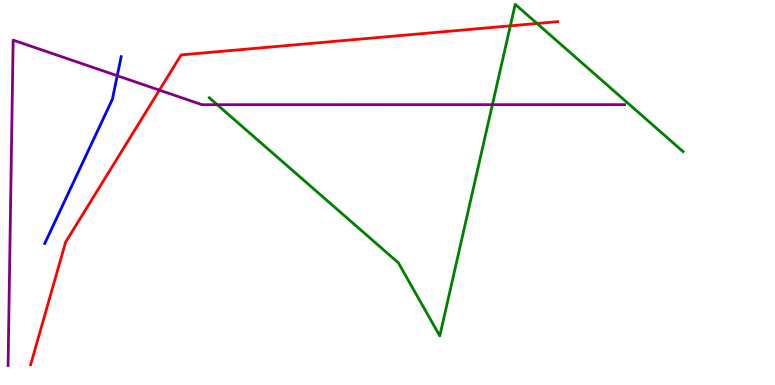[{'lines': ['blue', 'red'], 'intersections': []}, {'lines': ['green', 'red'], 'intersections': [{'x': 6.58, 'y': 9.33}, {'x': 6.93, 'y': 9.39}]}, {'lines': ['purple', 'red'], 'intersections': [{'x': 2.06, 'y': 7.66}]}, {'lines': ['blue', 'green'], 'intersections': []}, {'lines': ['blue', 'purple'], 'intersections': [{'x': 1.51, 'y': 8.03}]}, {'lines': ['green', 'purple'], 'intersections': [{'x': 2.8, 'y': 7.28}, {'x': 6.35, 'y': 7.28}]}]